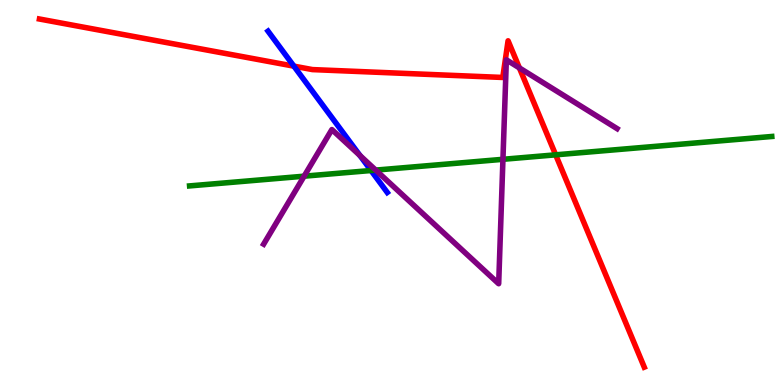[{'lines': ['blue', 'red'], 'intersections': [{'x': 3.79, 'y': 8.28}]}, {'lines': ['green', 'red'], 'intersections': [{'x': 7.17, 'y': 5.98}]}, {'lines': ['purple', 'red'], 'intersections': [{'x': 6.7, 'y': 8.24}]}, {'lines': ['blue', 'green'], 'intersections': [{'x': 4.79, 'y': 5.57}]}, {'lines': ['blue', 'purple'], 'intersections': [{'x': 4.64, 'y': 5.96}]}, {'lines': ['green', 'purple'], 'intersections': [{'x': 3.92, 'y': 5.42}, {'x': 4.85, 'y': 5.58}, {'x': 6.49, 'y': 5.86}]}]